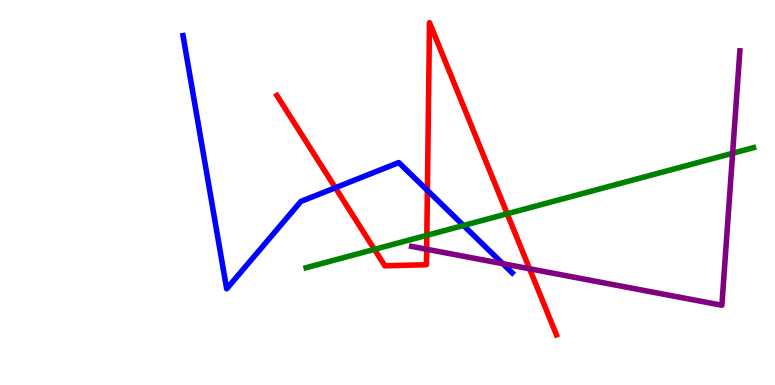[{'lines': ['blue', 'red'], 'intersections': [{'x': 4.33, 'y': 5.12}, {'x': 5.51, 'y': 5.05}]}, {'lines': ['green', 'red'], 'intersections': [{'x': 4.83, 'y': 3.52}, {'x': 5.51, 'y': 3.89}, {'x': 6.54, 'y': 4.45}]}, {'lines': ['purple', 'red'], 'intersections': [{'x': 5.51, 'y': 3.53}, {'x': 6.83, 'y': 3.02}]}, {'lines': ['blue', 'green'], 'intersections': [{'x': 5.98, 'y': 4.14}]}, {'lines': ['blue', 'purple'], 'intersections': [{'x': 6.49, 'y': 3.15}]}, {'lines': ['green', 'purple'], 'intersections': [{'x': 9.45, 'y': 6.02}]}]